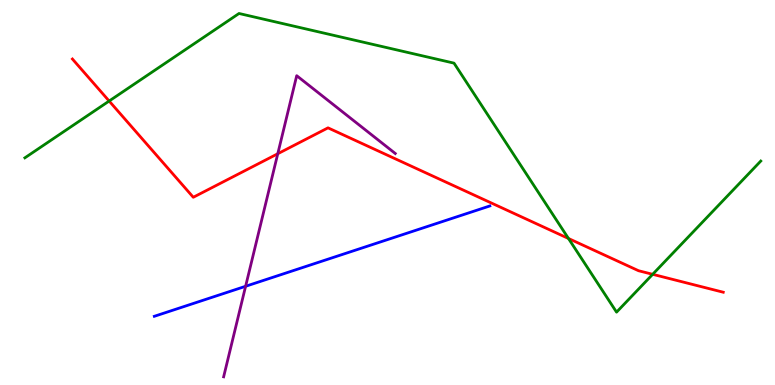[{'lines': ['blue', 'red'], 'intersections': []}, {'lines': ['green', 'red'], 'intersections': [{'x': 1.41, 'y': 7.38}, {'x': 7.34, 'y': 3.81}, {'x': 8.42, 'y': 2.88}]}, {'lines': ['purple', 'red'], 'intersections': [{'x': 3.58, 'y': 6.01}]}, {'lines': ['blue', 'green'], 'intersections': []}, {'lines': ['blue', 'purple'], 'intersections': [{'x': 3.17, 'y': 2.56}]}, {'lines': ['green', 'purple'], 'intersections': []}]